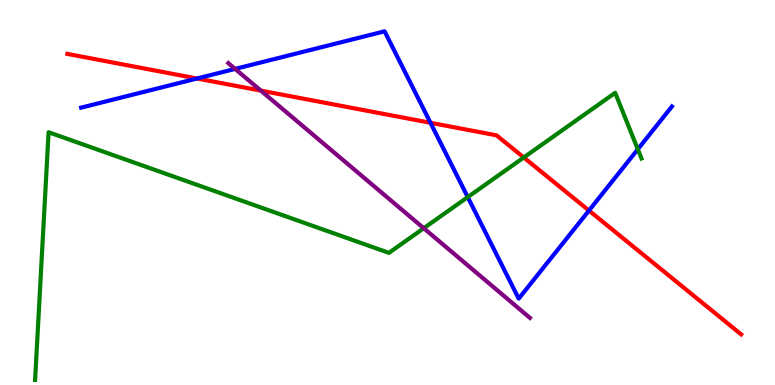[{'lines': ['blue', 'red'], 'intersections': [{'x': 2.54, 'y': 7.96}, {'x': 5.55, 'y': 6.81}, {'x': 7.6, 'y': 4.53}]}, {'lines': ['green', 'red'], 'intersections': [{'x': 6.76, 'y': 5.91}]}, {'lines': ['purple', 'red'], 'intersections': [{'x': 3.37, 'y': 7.65}]}, {'lines': ['blue', 'green'], 'intersections': [{'x': 6.04, 'y': 4.88}, {'x': 8.23, 'y': 6.12}]}, {'lines': ['blue', 'purple'], 'intersections': [{'x': 3.03, 'y': 8.21}]}, {'lines': ['green', 'purple'], 'intersections': [{'x': 5.47, 'y': 4.07}]}]